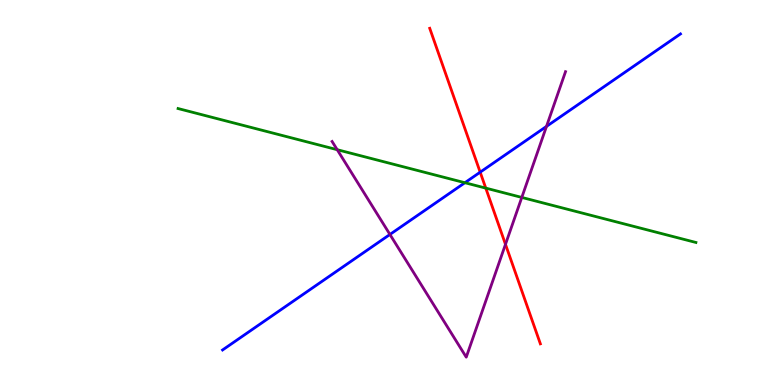[{'lines': ['blue', 'red'], 'intersections': [{'x': 6.2, 'y': 5.53}]}, {'lines': ['green', 'red'], 'intersections': [{'x': 6.27, 'y': 5.11}]}, {'lines': ['purple', 'red'], 'intersections': [{'x': 6.52, 'y': 3.65}]}, {'lines': ['blue', 'green'], 'intersections': [{'x': 6.0, 'y': 5.25}]}, {'lines': ['blue', 'purple'], 'intersections': [{'x': 5.03, 'y': 3.91}, {'x': 7.05, 'y': 6.72}]}, {'lines': ['green', 'purple'], 'intersections': [{'x': 4.35, 'y': 6.11}, {'x': 6.73, 'y': 4.87}]}]